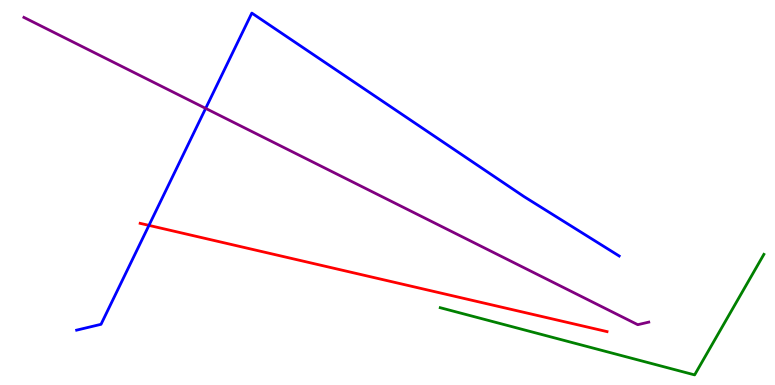[{'lines': ['blue', 'red'], 'intersections': [{'x': 1.92, 'y': 4.15}]}, {'lines': ['green', 'red'], 'intersections': []}, {'lines': ['purple', 'red'], 'intersections': []}, {'lines': ['blue', 'green'], 'intersections': []}, {'lines': ['blue', 'purple'], 'intersections': [{'x': 2.65, 'y': 7.18}]}, {'lines': ['green', 'purple'], 'intersections': []}]